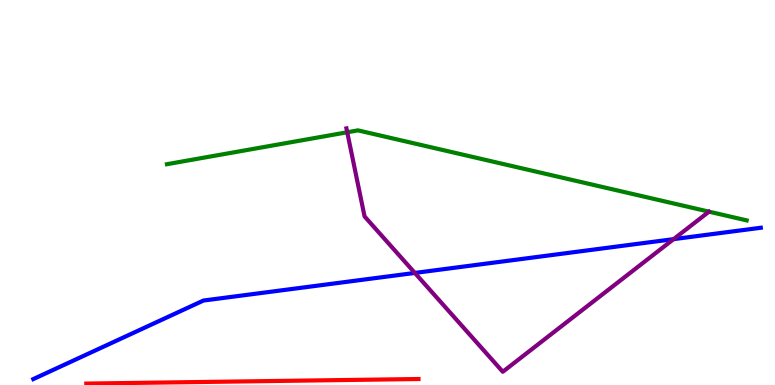[{'lines': ['blue', 'red'], 'intersections': []}, {'lines': ['green', 'red'], 'intersections': []}, {'lines': ['purple', 'red'], 'intersections': []}, {'lines': ['blue', 'green'], 'intersections': []}, {'lines': ['blue', 'purple'], 'intersections': [{'x': 5.35, 'y': 2.91}, {'x': 8.69, 'y': 3.79}]}, {'lines': ['green', 'purple'], 'intersections': [{'x': 4.48, 'y': 6.56}]}]